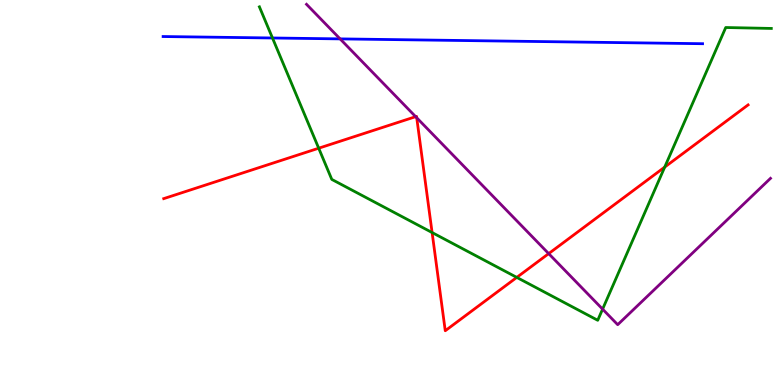[{'lines': ['blue', 'red'], 'intersections': []}, {'lines': ['green', 'red'], 'intersections': [{'x': 4.11, 'y': 6.15}, {'x': 5.58, 'y': 3.96}, {'x': 6.67, 'y': 2.79}, {'x': 8.58, 'y': 5.66}]}, {'lines': ['purple', 'red'], 'intersections': [{'x': 5.36, 'y': 6.97}, {'x': 5.38, 'y': 6.94}, {'x': 7.08, 'y': 3.41}]}, {'lines': ['blue', 'green'], 'intersections': [{'x': 3.52, 'y': 9.01}]}, {'lines': ['blue', 'purple'], 'intersections': [{'x': 4.39, 'y': 8.99}]}, {'lines': ['green', 'purple'], 'intersections': [{'x': 7.78, 'y': 1.97}]}]